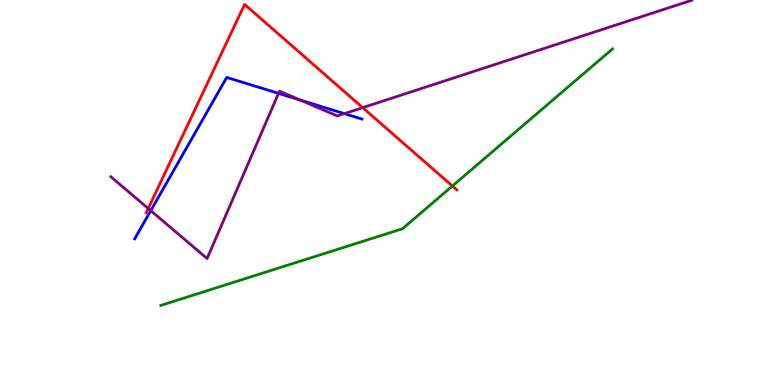[{'lines': ['blue', 'red'], 'intersections': []}, {'lines': ['green', 'red'], 'intersections': [{'x': 5.84, 'y': 5.17}]}, {'lines': ['purple', 'red'], 'intersections': [{'x': 1.91, 'y': 4.58}, {'x': 4.68, 'y': 7.2}]}, {'lines': ['blue', 'green'], 'intersections': []}, {'lines': ['blue', 'purple'], 'intersections': [{'x': 1.95, 'y': 4.53}, {'x': 3.59, 'y': 7.57}, {'x': 3.87, 'y': 7.4}, {'x': 4.44, 'y': 7.05}]}, {'lines': ['green', 'purple'], 'intersections': []}]